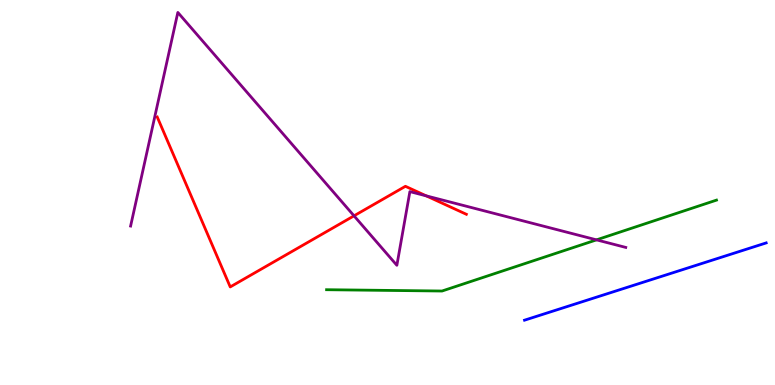[{'lines': ['blue', 'red'], 'intersections': []}, {'lines': ['green', 'red'], 'intersections': []}, {'lines': ['purple', 'red'], 'intersections': [{'x': 4.57, 'y': 4.39}, {'x': 5.5, 'y': 4.91}]}, {'lines': ['blue', 'green'], 'intersections': []}, {'lines': ['blue', 'purple'], 'intersections': []}, {'lines': ['green', 'purple'], 'intersections': [{'x': 7.7, 'y': 3.77}]}]